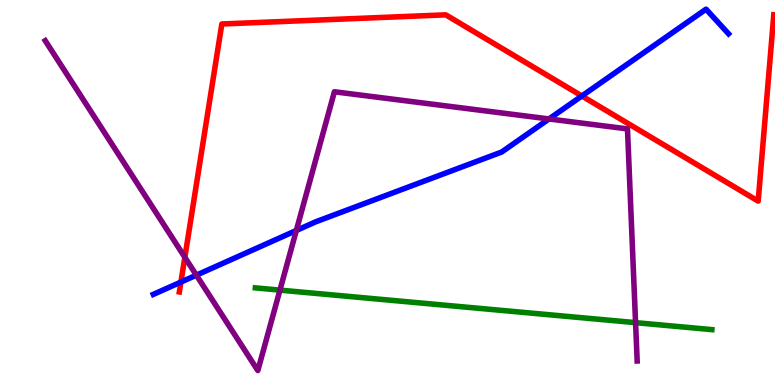[{'lines': ['blue', 'red'], 'intersections': [{'x': 2.33, 'y': 2.67}, {'x': 7.51, 'y': 7.51}]}, {'lines': ['green', 'red'], 'intersections': []}, {'lines': ['purple', 'red'], 'intersections': [{'x': 2.39, 'y': 3.32}]}, {'lines': ['blue', 'green'], 'intersections': []}, {'lines': ['blue', 'purple'], 'intersections': [{'x': 2.53, 'y': 2.85}, {'x': 3.82, 'y': 4.01}, {'x': 7.08, 'y': 6.91}]}, {'lines': ['green', 'purple'], 'intersections': [{'x': 3.61, 'y': 2.46}, {'x': 8.2, 'y': 1.62}]}]